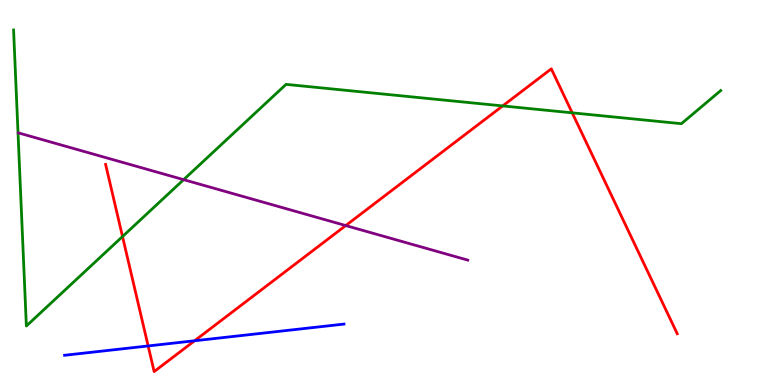[{'lines': ['blue', 'red'], 'intersections': [{'x': 1.91, 'y': 1.01}, {'x': 2.51, 'y': 1.15}]}, {'lines': ['green', 'red'], 'intersections': [{'x': 1.58, 'y': 3.86}, {'x': 6.49, 'y': 7.25}, {'x': 7.38, 'y': 7.07}]}, {'lines': ['purple', 'red'], 'intersections': [{'x': 4.46, 'y': 4.14}]}, {'lines': ['blue', 'green'], 'intersections': []}, {'lines': ['blue', 'purple'], 'intersections': []}, {'lines': ['green', 'purple'], 'intersections': [{'x': 2.37, 'y': 5.33}]}]